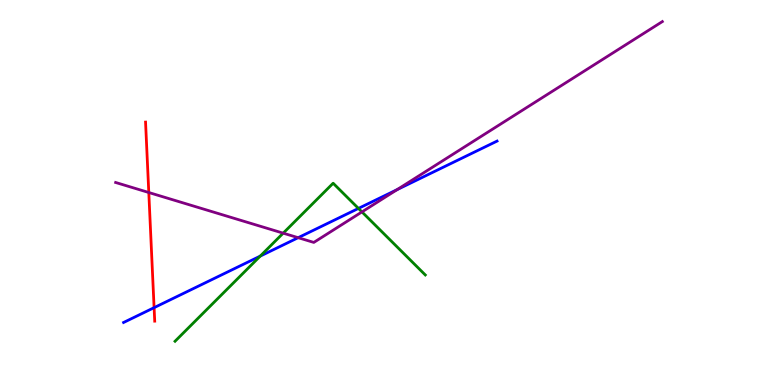[{'lines': ['blue', 'red'], 'intersections': [{'x': 1.99, 'y': 2.01}]}, {'lines': ['green', 'red'], 'intersections': []}, {'lines': ['purple', 'red'], 'intersections': [{'x': 1.92, 'y': 5.0}]}, {'lines': ['blue', 'green'], 'intersections': [{'x': 3.36, 'y': 3.35}, {'x': 4.63, 'y': 4.59}]}, {'lines': ['blue', 'purple'], 'intersections': [{'x': 3.85, 'y': 3.83}, {'x': 5.12, 'y': 5.07}]}, {'lines': ['green', 'purple'], 'intersections': [{'x': 3.65, 'y': 3.94}, {'x': 4.67, 'y': 4.5}]}]